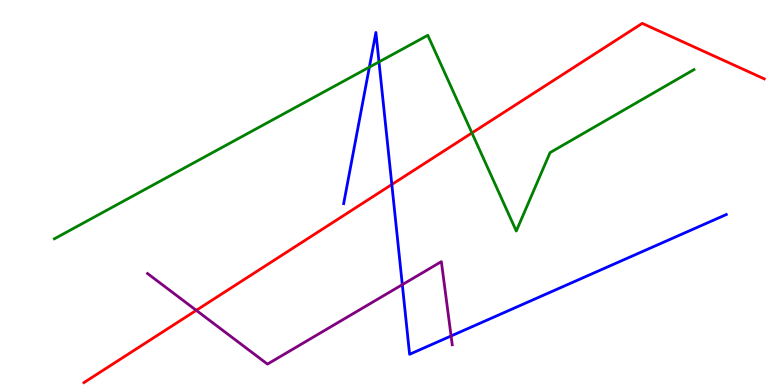[{'lines': ['blue', 'red'], 'intersections': [{'x': 5.06, 'y': 5.21}]}, {'lines': ['green', 'red'], 'intersections': [{'x': 6.09, 'y': 6.55}]}, {'lines': ['purple', 'red'], 'intersections': [{'x': 2.53, 'y': 1.94}]}, {'lines': ['blue', 'green'], 'intersections': [{'x': 4.77, 'y': 8.26}, {'x': 4.89, 'y': 8.39}]}, {'lines': ['blue', 'purple'], 'intersections': [{'x': 5.19, 'y': 2.61}, {'x': 5.82, 'y': 1.27}]}, {'lines': ['green', 'purple'], 'intersections': []}]